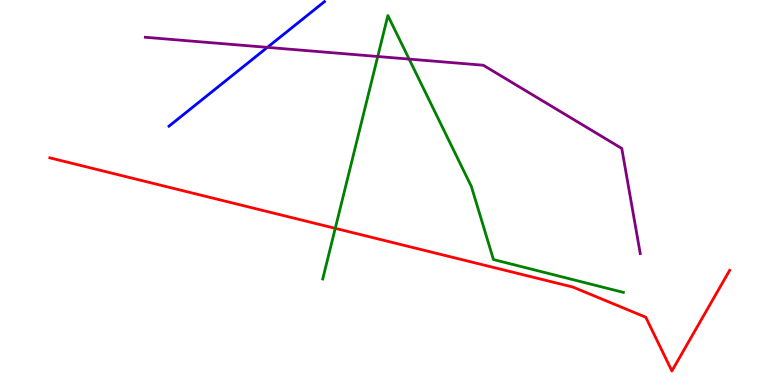[{'lines': ['blue', 'red'], 'intersections': []}, {'lines': ['green', 'red'], 'intersections': [{'x': 4.33, 'y': 4.07}]}, {'lines': ['purple', 'red'], 'intersections': []}, {'lines': ['blue', 'green'], 'intersections': []}, {'lines': ['blue', 'purple'], 'intersections': [{'x': 3.45, 'y': 8.77}]}, {'lines': ['green', 'purple'], 'intersections': [{'x': 4.87, 'y': 8.53}, {'x': 5.28, 'y': 8.47}]}]